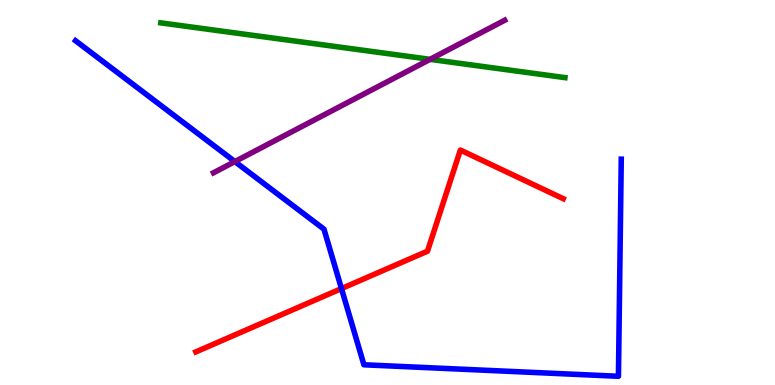[{'lines': ['blue', 'red'], 'intersections': [{'x': 4.41, 'y': 2.5}]}, {'lines': ['green', 'red'], 'intersections': []}, {'lines': ['purple', 'red'], 'intersections': []}, {'lines': ['blue', 'green'], 'intersections': []}, {'lines': ['blue', 'purple'], 'intersections': [{'x': 3.03, 'y': 5.8}]}, {'lines': ['green', 'purple'], 'intersections': [{'x': 5.55, 'y': 8.46}]}]